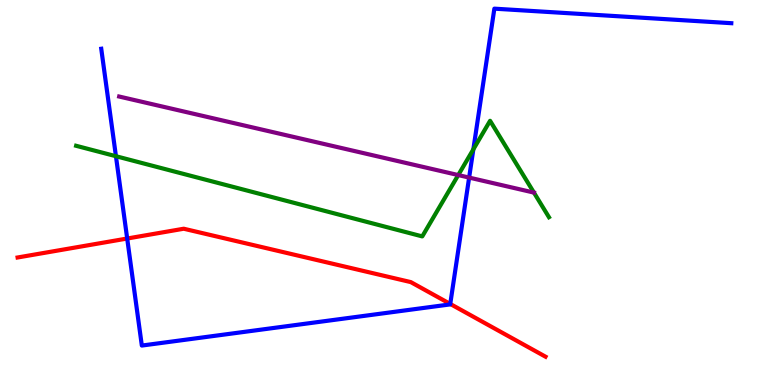[{'lines': ['blue', 'red'], 'intersections': [{'x': 1.64, 'y': 3.8}, {'x': 5.81, 'y': 2.11}]}, {'lines': ['green', 'red'], 'intersections': []}, {'lines': ['purple', 'red'], 'intersections': []}, {'lines': ['blue', 'green'], 'intersections': [{'x': 1.5, 'y': 5.94}, {'x': 6.11, 'y': 6.12}]}, {'lines': ['blue', 'purple'], 'intersections': [{'x': 6.05, 'y': 5.39}]}, {'lines': ['green', 'purple'], 'intersections': [{'x': 5.91, 'y': 5.45}, {'x': 6.89, 'y': 5.0}]}]